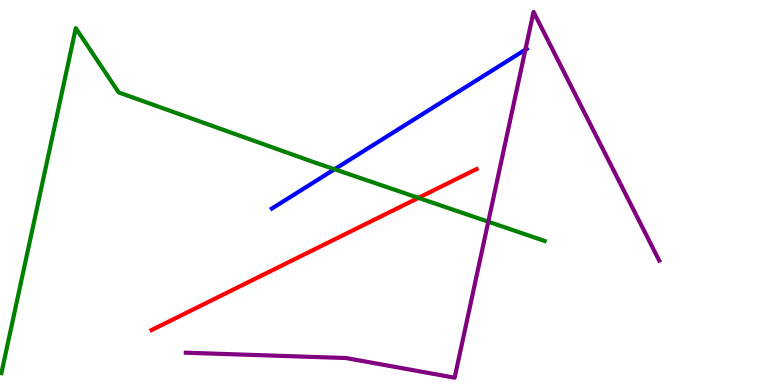[{'lines': ['blue', 'red'], 'intersections': []}, {'lines': ['green', 'red'], 'intersections': [{'x': 5.4, 'y': 4.86}]}, {'lines': ['purple', 'red'], 'intersections': []}, {'lines': ['blue', 'green'], 'intersections': [{'x': 4.32, 'y': 5.6}]}, {'lines': ['blue', 'purple'], 'intersections': [{'x': 6.78, 'y': 8.71}]}, {'lines': ['green', 'purple'], 'intersections': [{'x': 6.3, 'y': 4.24}]}]